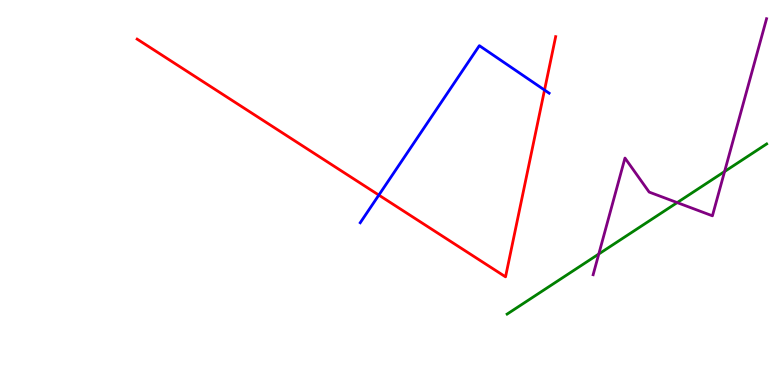[{'lines': ['blue', 'red'], 'intersections': [{'x': 4.89, 'y': 4.93}, {'x': 7.03, 'y': 7.66}]}, {'lines': ['green', 'red'], 'intersections': []}, {'lines': ['purple', 'red'], 'intersections': []}, {'lines': ['blue', 'green'], 'intersections': []}, {'lines': ['blue', 'purple'], 'intersections': []}, {'lines': ['green', 'purple'], 'intersections': [{'x': 7.73, 'y': 3.4}, {'x': 8.74, 'y': 4.74}, {'x': 9.35, 'y': 5.54}]}]